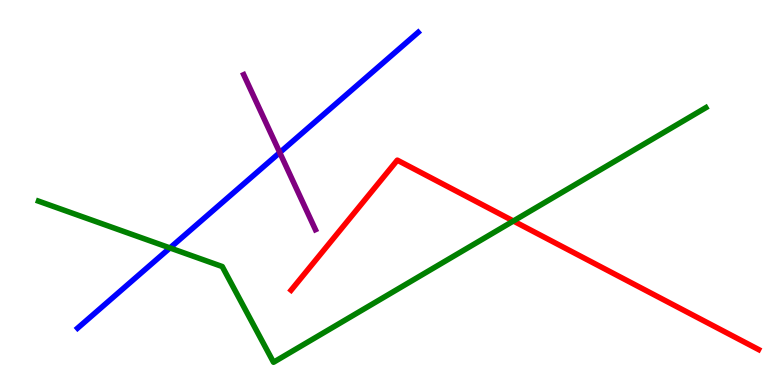[{'lines': ['blue', 'red'], 'intersections': []}, {'lines': ['green', 'red'], 'intersections': [{'x': 6.62, 'y': 4.26}]}, {'lines': ['purple', 'red'], 'intersections': []}, {'lines': ['blue', 'green'], 'intersections': [{'x': 2.19, 'y': 3.56}]}, {'lines': ['blue', 'purple'], 'intersections': [{'x': 3.61, 'y': 6.04}]}, {'lines': ['green', 'purple'], 'intersections': []}]